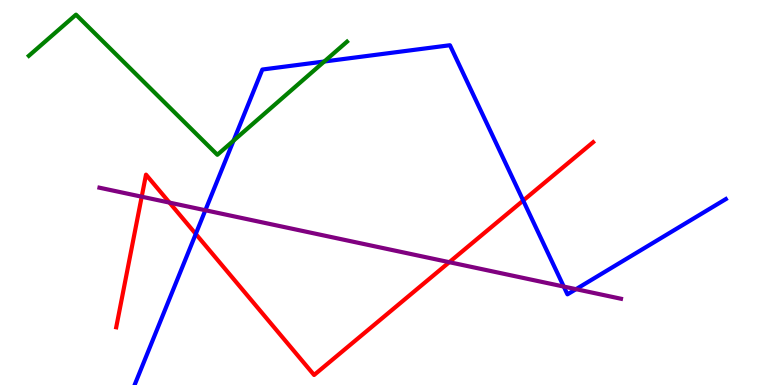[{'lines': ['blue', 'red'], 'intersections': [{'x': 2.53, 'y': 3.92}, {'x': 6.75, 'y': 4.79}]}, {'lines': ['green', 'red'], 'intersections': []}, {'lines': ['purple', 'red'], 'intersections': [{'x': 1.83, 'y': 4.89}, {'x': 2.19, 'y': 4.74}, {'x': 5.8, 'y': 3.19}]}, {'lines': ['blue', 'green'], 'intersections': [{'x': 3.01, 'y': 6.35}, {'x': 4.18, 'y': 8.4}]}, {'lines': ['blue', 'purple'], 'intersections': [{'x': 2.65, 'y': 4.54}, {'x': 7.27, 'y': 2.56}, {'x': 7.43, 'y': 2.49}]}, {'lines': ['green', 'purple'], 'intersections': []}]